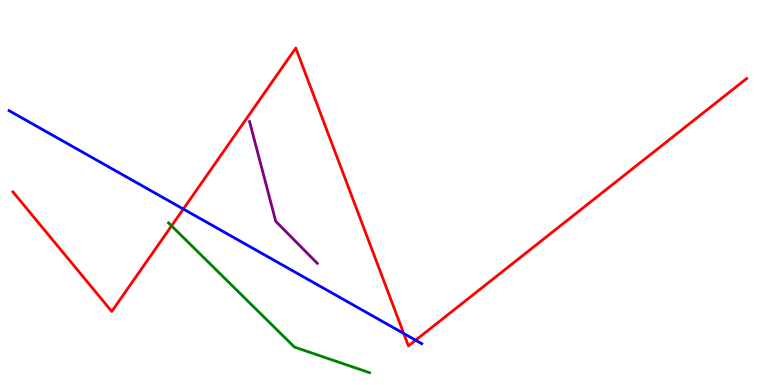[{'lines': ['blue', 'red'], 'intersections': [{'x': 2.37, 'y': 4.57}, {'x': 5.21, 'y': 1.34}, {'x': 5.36, 'y': 1.16}]}, {'lines': ['green', 'red'], 'intersections': [{'x': 2.21, 'y': 4.13}]}, {'lines': ['purple', 'red'], 'intersections': []}, {'lines': ['blue', 'green'], 'intersections': []}, {'lines': ['blue', 'purple'], 'intersections': []}, {'lines': ['green', 'purple'], 'intersections': []}]